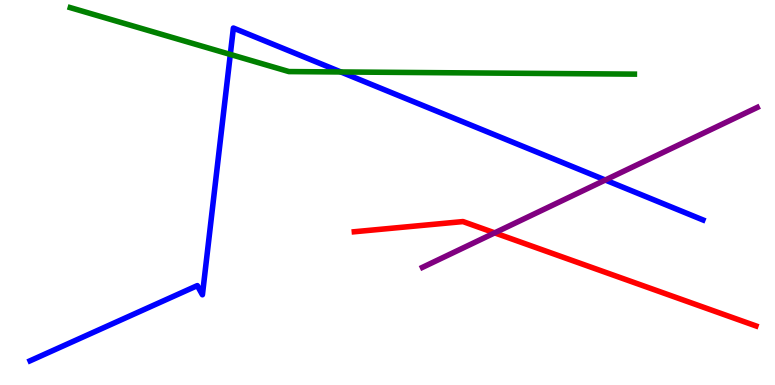[{'lines': ['blue', 'red'], 'intersections': []}, {'lines': ['green', 'red'], 'intersections': []}, {'lines': ['purple', 'red'], 'intersections': [{'x': 6.38, 'y': 3.95}]}, {'lines': ['blue', 'green'], 'intersections': [{'x': 2.97, 'y': 8.59}, {'x': 4.4, 'y': 8.13}]}, {'lines': ['blue', 'purple'], 'intersections': [{'x': 7.81, 'y': 5.32}]}, {'lines': ['green', 'purple'], 'intersections': []}]